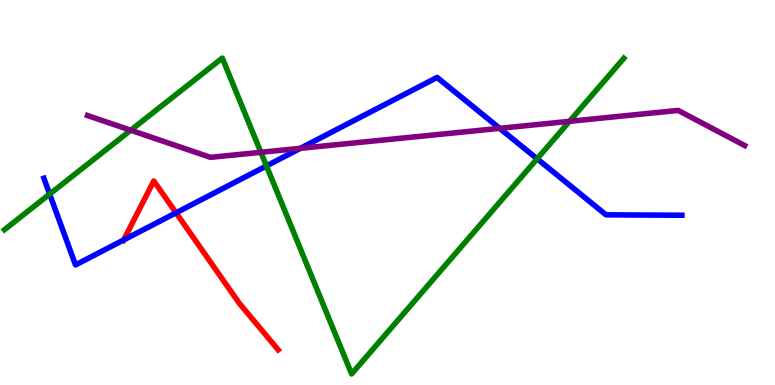[{'lines': ['blue', 'red'], 'intersections': [{'x': 1.6, 'y': 3.77}, {'x': 2.27, 'y': 4.47}]}, {'lines': ['green', 'red'], 'intersections': []}, {'lines': ['purple', 'red'], 'intersections': []}, {'lines': ['blue', 'green'], 'intersections': [{'x': 0.641, 'y': 4.96}, {'x': 3.44, 'y': 5.69}, {'x': 6.93, 'y': 5.88}]}, {'lines': ['blue', 'purple'], 'intersections': [{'x': 3.88, 'y': 6.15}, {'x': 6.45, 'y': 6.67}]}, {'lines': ['green', 'purple'], 'intersections': [{'x': 1.69, 'y': 6.62}, {'x': 3.37, 'y': 6.04}, {'x': 7.35, 'y': 6.85}]}]